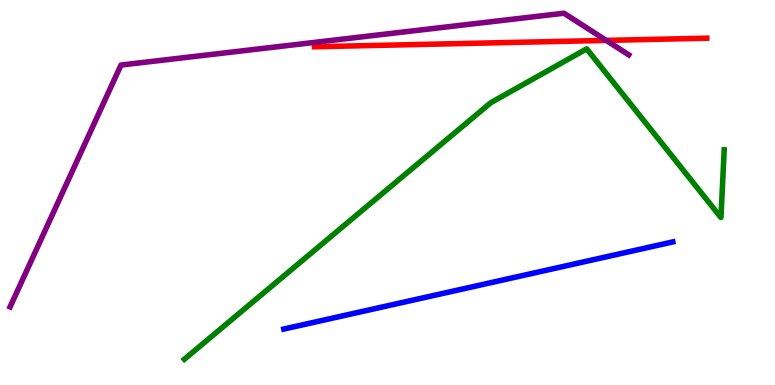[{'lines': ['blue', 'red'], 'intersections': []}, {'lines': ['green', 'red'], 'intersections': []}, {'lines': ['purple', 'red'], 'intersections': [{'x': 7.82, 'y': 8.95}]}, {'lines': ['blue', 'green'], 'intersections': []}, {'lines': ['blue', 'purple'], 'intersections': []}, {'lines': ['green', 'purple'], 'intersections': []}]